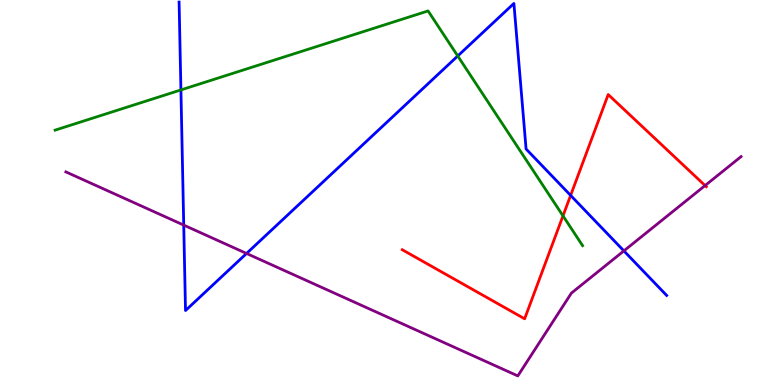[{'lines': ['blue', 'red'], 'intersections': [{'x': 7.36, 'y': 4.92}]}, {'lines': ['green', 'red'], 'intersections': [{'x': 7.26, 'y': 4.39}]}, {'lines': ['purple', 'red'], 'intersections': [{'x': 9.1, 'y': 5.18}]}, {'lines': ['blue', 'green'], 'intersections': [{'x': 2.33, 'y': 7.66}, {'x': 5.91, 'y': 8.55}]}, {'lines': ['blue', 'purple'], 'intersections': [{'x': 2.37, 'y': 4.15}, {'x': 3.18, 'y': 3.42}, {'x': 8.05, 'y': 3.48}]}, {'lines': ['green', 'purple'], 'intersections': []}]